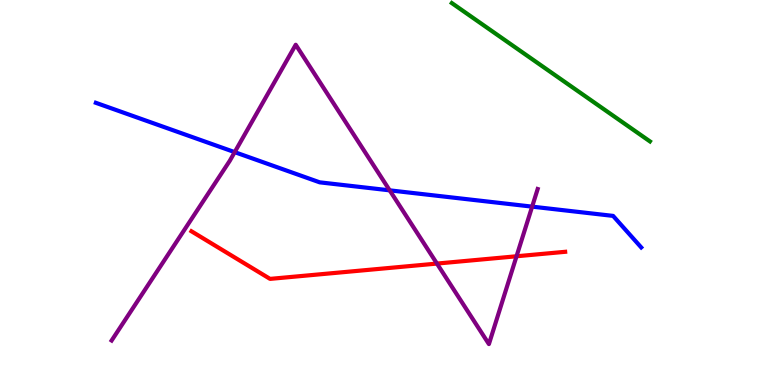[{'lines': ['blue', 'red'], 'intersections': []}, {'lines': ['green', 'red'], 'intersections': []}, {'lines': ['purple', 'red'], 'intersections': [{'x': 5.64, 'y': 3.15}, {'x': 6.66, 'y': 3.34}]}, {'lines': ['blue', 'green'], 'intersections': []}, {'lines': ['blue', 'purple'], 'intersections': [{'x': 3.03, 'y': 6.05}, {'x': 5.03, 'y': 5.06}, {'x': 6.87, 'y': 4.63}]}, {'lines': ['green', 'purple'], 'intersections': []}]